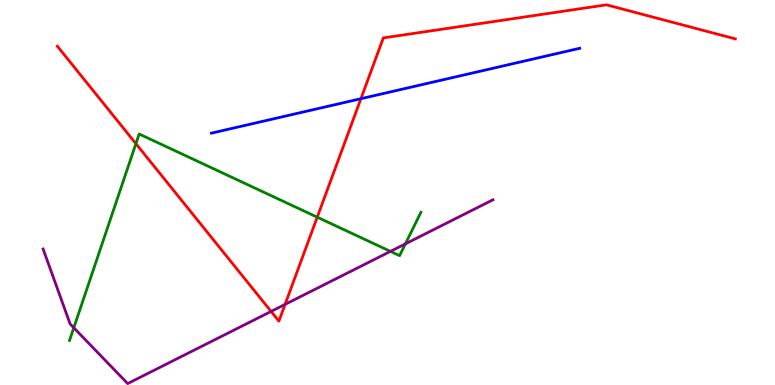[{'lines': ['blue', 'red'], 'intersections': [{'x': 4.66, 'y': 7.44}]}, {'lines': ['green', 'red'], 'intersections': [{'x': 1.75, 'y': 6.27}, {'x': 4.09, 'y': 4.36}]}, {'lines': ['purple', 'red'], 'intersections': [{'x': 3.5, 'y': 1.91}, {'x': 3.68, 'y': 2.09}]}, {'lines': ['blue', 'green'], 'intersections': []}, {'lines': ['blue', 'purple'], 'intersections': []}, {'lines': ['green', 'purple'], 'intersections': [{'x': 0.952, 'y': 1.49}, {'x': 5.04, 'y': 3.47}, {'x': 5.23, 'y': 3.67}]}]